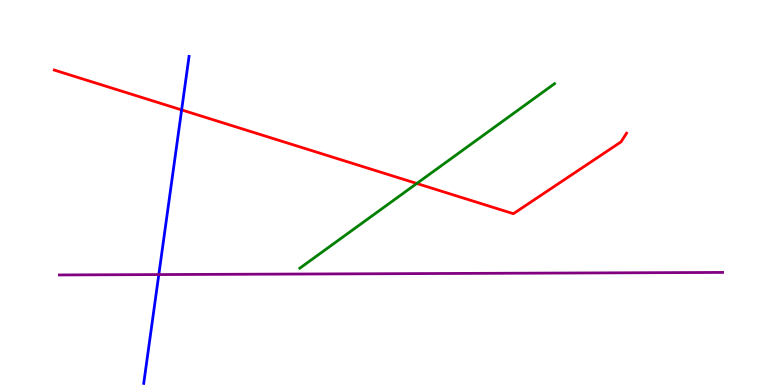[{'lines': ['blue', 'red'], 'intersections': [{'x': 2.34, 'y': 7.15}]}, {'lines': ['green', 'red'], 'intersections': [{'x': 5.38, 'y': 5.23}]}, {'lines': ['purple', 'red'], 'intersections': []}, {'lines': ['blue', 'green'], 'intersections': []}, {'lines': ['blue', 'purple'], 'intersections': [{'x': 2.05, 'y': 2.87}]}, {'lines': ['green', 'purple'], 'intersections': []}]